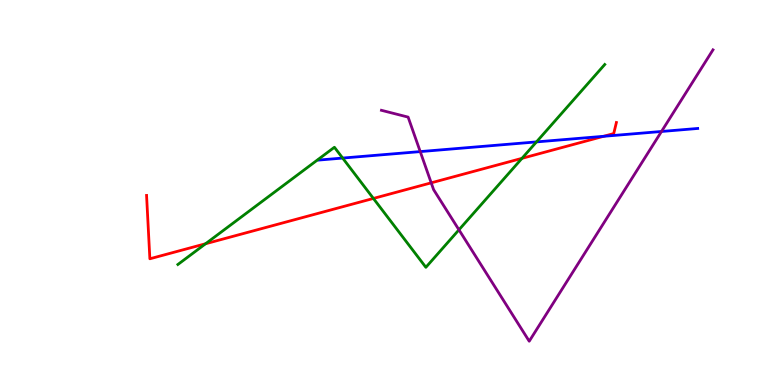[{'lines': ['blue', 'red'], 'intersections': [{'x': 7.79, 'y': 6.46}]}, {'lines': ['green', 'red'], 'intersections': [{'x': 2.65, 'y': 3.67}, {'x': 4.82, 'y': 4.85}, {'x': 6.74, 'y': 5.89}]}, {'lines': ['purple', 'red'], 'intersections': [{'x': 5.56, 'y': 5.25}]}, {'lines': ['blue', 'green'], 'intersections': [{'x': 4.42, 'y': 5.89}, {'x': 6.92, 'y': 6.31}]}, {'lines': ['blue', 'purple'], 'intersections': [{'x': 5.42, 'y': 6.06}, {'x': 8.54, 'y': 6.58}]}, {'lines': ['green', 'purple'], 'intersections': [{'x': 5.92, 'y': 4.03}]}]